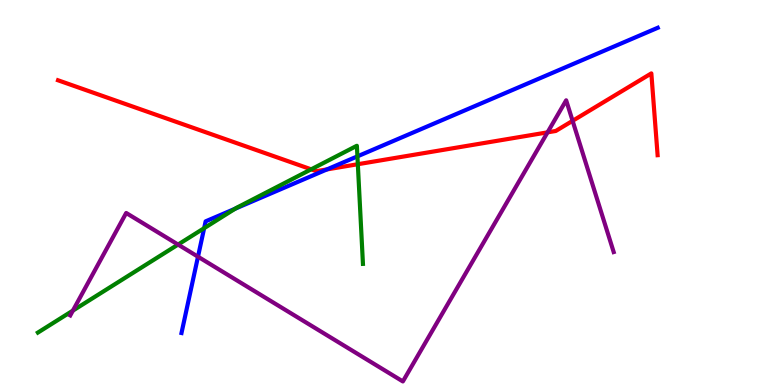[{'lines': ['blue', 'red'], 'intersections': [{'x': 4.22, 'y': 5.6}]}, {'lines': ['green', 'red'], 'intersections': [{'x': 4.02, 'y': 5.6}, {'x': 4.62, 'y': 5.73}]}, {'lines': ['purple', 'red'], 'intersections': [{'x': 7.07, 'y': 6.56}, {'x': 7.39, 'y': 6.86}]}, {'lines': ['blue', 'green'], 'intersections': [{'x': 2.63, 'y': 4.07}, {'x': 3.03, 'y': 4.58}, {'x': 4.61, 'y': 5.94}]}, {'lines': ['blue', 'purple'], 'intersections': [{'x': 2.55, 'y': 3.33}]}, {'lines': ['green', 'purple'], 'intersections': [{'x': 0.941, 'y': 1.93}, {'x': 2.3, 'y': 3.65}]}]